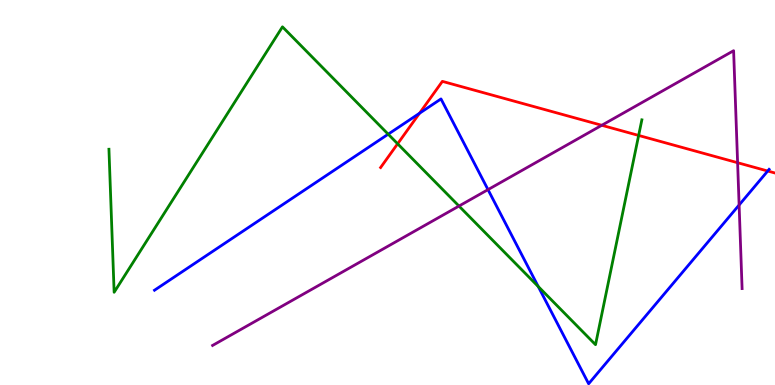[{'lines': ['blue', 'red'], 'intersections': [{'x': 5.41, 'y': 7.06}, {'x': 9.91, 'y': 5.56}]}, {'lines': ['green', 'red'], 'intersections': [{'x': 5.13, 'y': 6.27}, {'x': 8.24, 'y': 6.48}]}, {'lines': ['purple', 'red'], 'intersections': [{'x': 7.76, 'y': 6.75}, {'x': 9.52, 'y': 5.77}]}, {'lines': ['blue', 'green'], 'intersections': [{'x': 5.01, 'y': 6.51}, {'x': 6.94, 'y': 2.56}]}, {'lines': ['blue', 'purple'], 'intersections': [{'x': 6.3, 'y': 5.07}, {'x': 9.54, 'y': 4.68}]}, {'lines': ['green', 'purple'], 'intersections': [{'x': 5.92, 'y': 4.65}]}]